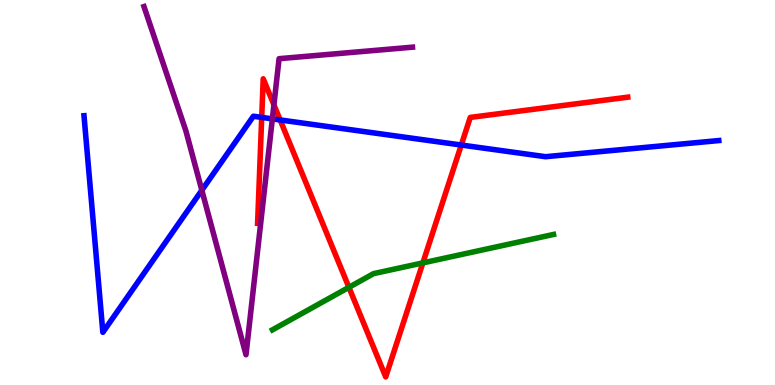[{'lines': ['blue', 'red'], 'intersections': [{'x': 3.38, 'y': 6.95}, {'x': 3.61, 'y': 6.88}, {'x': 5.95, 'y': 6.23}]}, {'lines': ['green', 'red'], 'intersections': [{'x': 4.5, 'y': 2.54}, {'x': 5.46, 'y': 3.17}]}, {'lines': ['purple', 'red'], 'intersections': [{'x': 3.53, 'y': 7.28}]}, {'lines': ['blue', 'green'], 'intersections': []}, {'lines': ['blue', 'purple'], 'intersections': [{'x': 2.6, 'y': 5.06}, {'x': 3.51, 'y': 6.91}]}, {'lines': ['green', 'purple'], 'intersections': []}]